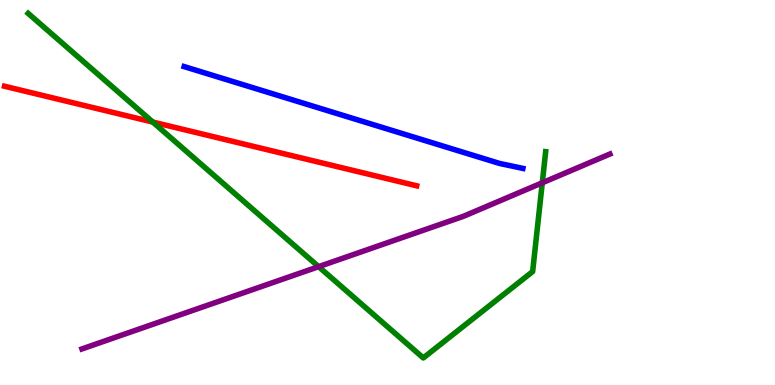[{'lines': ['blue', 'red'], 'intersections': []}, {'lines': ['green', 'red'], 'intersections': [{'x': 1.97, 'y': 6.83}]}, {'lines': ['purple', 'red'], 'intersections': []}, {'lines': ['blue', 'green'], 'intersections': []}, {'lines': ['blue', 'purple'], 'intersections': []}, {'lines': ['green', 'purple'], 'intersections': [{'x': 4.11, 'y': 3.07}, {'x': 7.0, 'y': 5.25}]}]